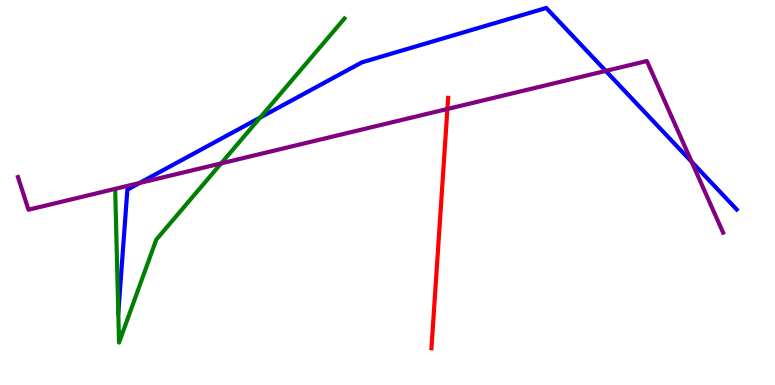[{'lines': ['blue', 'red'], 'intersections': []}, {'lines': ['green', 'red'], 'intersections': []}, {'lines': ['purple', 'red'], 'intersections': [{'x': 5.77, 'y': 7.17}]}, {'lines': ['blue', 'green'], 'intersections': [{'x': 3.36, 'y': 6.95}]}, {'lines': ['blue', 'purple'], 'intersections': [{'x': 1.8, 'y': 5.25}, {'x': 7.82, 'y': 8.16}, {'x': 8.92, 'y': 5.8}]}, {'lines': ['green', 'purple'], 'intersections': [{'x': 2.85, 'y': 5.76}]}]